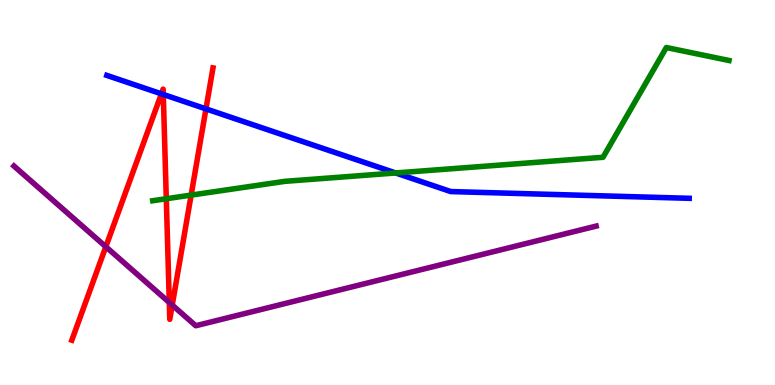[{'lines': ['blue', 'red'], 'intersections': [{'x': 2.08, 'y': 7.56}, {'x': 2.11, 'y': 7.55}, {'x': 2.66, 'y': 7.17}]}, {'lines': ['green', 'red'], 'intersections': [{'x': 2.15, 'y': 4.84}, {'x': 2.47, 'y': 4.93}]}, {'lines': ['purple', 'red'], 'intersections': [{'x': 1.37, 'y': 3.59}, {'x': 2.18, 'y': 2.14}, {'x': 2.22, 'y': 2.08}]}, {'lines': ['blue', 'green'], 'intersections': [{'x': 5.11, 'y': 5.51}]}, {'lines': ['blue', 'purple'], 'intersections': []}, {'lines': ['green', 'purple'], 'intersections': []}]